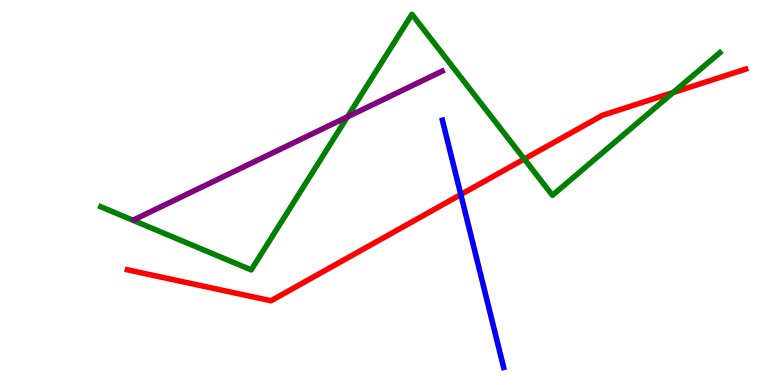[{'lines': ['blue', 'red'], 'intersections': [{'x': 5.95, 'y': 4.95}]}, {'lines': ['green', 'red'], 'intersections': [{'x': 6.76, 'y': 5.87}, {'x': 8.68, 'y': 7.6}]}, {'lines': ['purple', 'red'], 'intersections': []}, {'lines': ['blue', 'green'], 'intersections': []}, {'lines': ['blue', 'purple'], 'intersections': []}, {'lines': ['green', 'purple'], 'intersections': [{'x': 4.48, 'y': 6.97}]}]